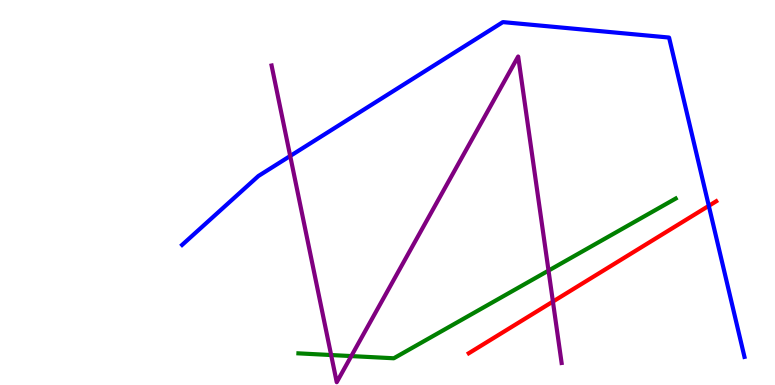[{'lines': ['blue', 'red'], 'intersections': [{'x': 9.15, 'y': 4.65}]}, {'lines': ['green', 'red'], 'intersections': []}, {'lines': ['purple', 'red'], 'intersections': [{'x': 7.13, 'y': 2.17}]}, {'lines': ['blue', 'green'], 'intersections': []}, {'lines': ['blue', 'purple'], 'intersections': [{'x': 3.74, 'y': 5.95}]}, {'lines': ['green', 'purple'], 'intersections': [{'x': 4.27, 'y': 0.778}, {'x': 4.53, 'y': 0.751}, {'x': 7.08, 'y': 2.97}]}]